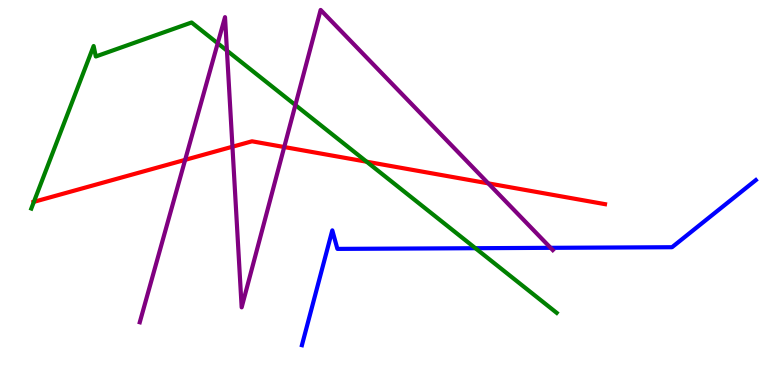[{'lines': ['blue', 'red'], 'intersections': []}, {'lines': ['green', 'red'], 'intersections': [{'x': 0.437, 'y': 4.76}, {'x': 4.73, 'y': 5.8}]}, {'lines': ['purple', 'red'], 'intersections': [{'x': 2.39, 'y': 5.85}, {'x': 3.0, 'y': 6.19}, {'x': 3.67, 'y': 6.18}, {'x': 6.3, 'y': 5.24}]}, {'lines': ['blue', 'green'], 'intersections': [{'x': 6.13, 'y': 3.55}]}, {'lines': ['blue', 'purple'], 'intersections': [{'x': 7.1, 'y': 3.56}]}, {'lines': ['green', 'purple'], 'intersections': [{'x': 2.81, 'y': 8.88}, {'x': 2.93, 'y': 8.69}, {'x': 3.81, 'y': 7.27}]}]